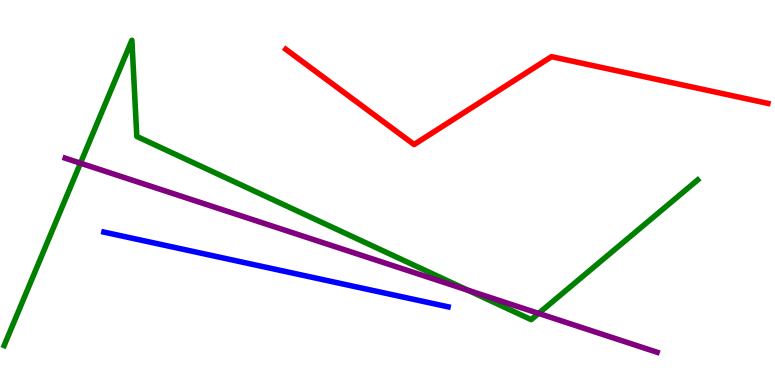[{'lines': ['blue', 'red'], 'intersections': []}, {'lines': ['green', 'red'], 'intersections': []}, {'lines': ['purple', 'red'], 'intersections': []}, {'lines': ['blue', 'green'], 'intersections': []}, {'lines': ['blue', 'purple'], 'intersections': []}, {'lines': ['green', 'purple'], 'intersections': [{'x': 1.04, 'y': 5.76}, {'x': 6.04, 'y': 2.46}, {'x': 6.95, 'y': 1.86}]}]